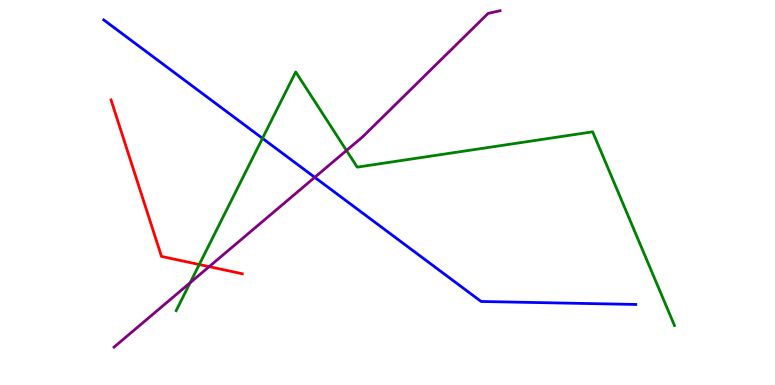[{'lines': ['blue', 'red'], 'intersections': []}, {'lines': ['green', 'red'], 'intersections': [{'x': 2.57, 'y': 3.13}]}, {'lines': ['purple', 'red'], 'intersections': [{'x': 2.7, 'y': 3.07}]}, {'lines': ['blue', 'green'], 'intersections': [{'x': 3.39, 'y': 6.41}]}, {'lines': ['blue', 'purple'], 'intersections': [{'x': 4.06, 'y': 5.39}]}, {'lines': ['green', 'purple'], 'intersections': [{'x': 2.45, 'y': 2.66}, {'x': 4.47, 'y': 6.09}]}]